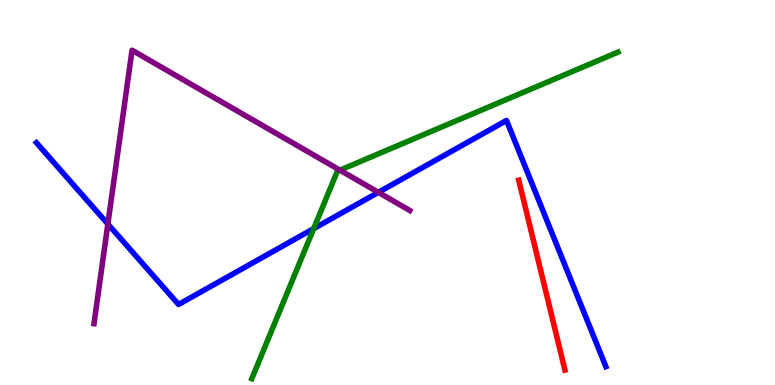[{'lines': ['blue', 'red'], 'intersections': []}, {'lines': ['green', 'red'], 'intersections': []}, {'lines': ['purple', 'red'], 'intersections': []}, {'lines': ['blue', 'green'], 'intersections': [{'x': 4.05, 'y': 4.06}]}, {'lines': ['blue', 'purple'], 'intersections': [{'x': 1.39, 'y': 4.18}, {'x': 4.88, 'y': 5.0}]}, {'lines': ['green', 'purple'], 'intersections': [{'x': 4.39, 'y': 5.58}]}]